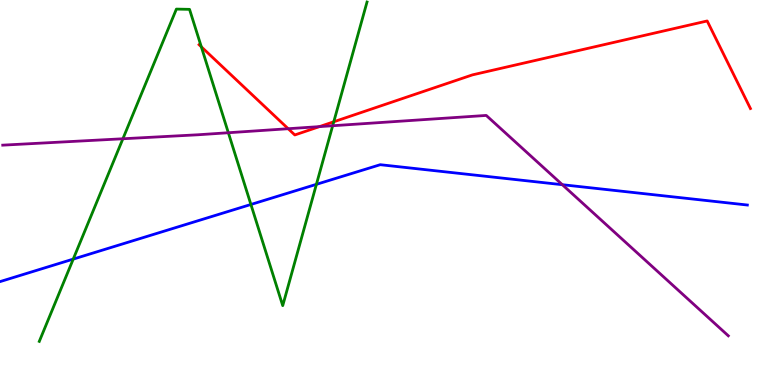[{'lines': ['blue', 'red'], 'intersections': []}, {'lines': ['green', 'red'], 'intersections': [{'x': 2.6, 'y': 8.78}, {'x': 4.31, 'y': 6.84}]}, {'lines': ['purple', 'red'], 'intersections': [{'x': 3.72, 'y': 6.66}, {'x': 4.12, 'y': 6.71}]}, {'lines': ['blue', 'green'], 'intersections': [{'x': 0.945, 'y': 3.27}, {'x': 3.24, 'y': 4.69}, {'x': 4.08, 'y': 5.21}]}, {'lines': ['blue', 'purple'], 'intersections': [{'x': 7.26, 'y': 5.2}]}, {'lines': ['green', 'purple'], 'intersections': [{'x': 1.59, 'y': 6.4}, {'x': 2.95, 'y': 6.55}, {'x': 4.29, 'y': 6.73}]}]